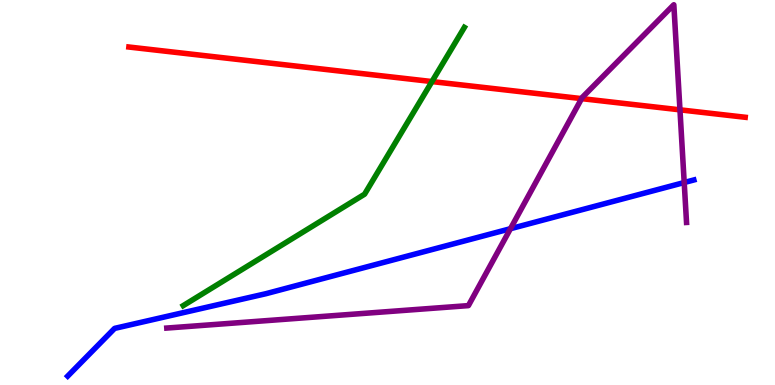[{'lines': ['blue', 'red'], 'intersections': []}, {'lines': ['green', 'red'], 'intersections': [{'x': 5.57, 'y': 7.88}]}, {'lines': ['purple', 'red'], 'intersections': [{'x': 7.5, 'y': 7.44}, {'x': 8.77, 'y': 7.15}]}, {'lines': ['blue', 'green'], 'intersections': []}, {'lines': ['blue', 'purple'], 'intersections': [{'x': 6.59, 'y': 4.06}, {'x': 8.83, 'y': 5.26}]}, {'lines': ['green', 'purple'], 'intersections': []}]